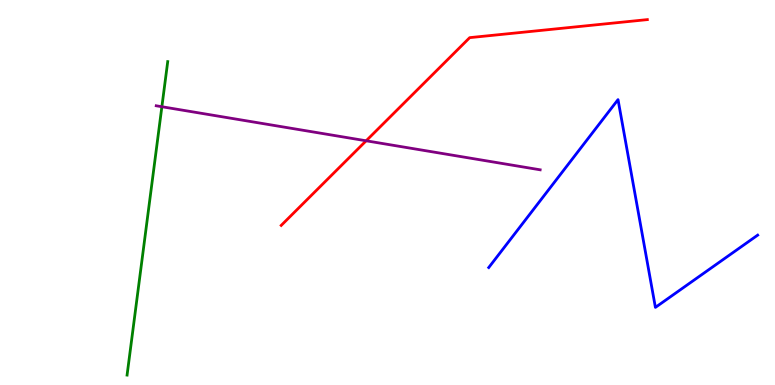[{'lines': ['blue', 'red'], 'intersections': []}, {'lines': ['green', 'red'], 'intersections': []}, {'lines': ['purple', 'red'], 'intersections': [{'x': 4.72, 'y': 6.34}]}, {'lines': ['blue', 'green'], 'intersections': []}, {'lines': ['blue', 'purple'], 'intersections': []}, {'lines': ['green', 'purple'], 'intersections': [{'x': 2.09, 'y': 7.23}]}]